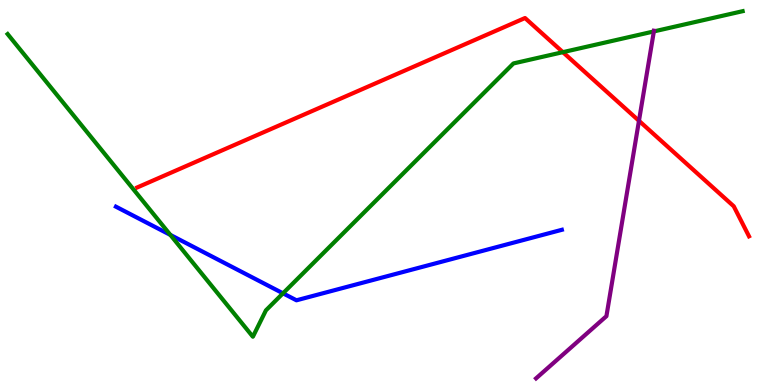[{'lines': ['blue', 'red'], 'intersections': []}, {'lines': ['green', 'red'], 'intersections': [{'x': 7.26, 'y': 8.64}]}, {'lines': ['purple', 'red'], 'intersections': [{'x': 8.24, 'y': 6.86}]}, {'lines': ['blue', 'green'], 'intersections': [{'x': 2.2, 'y': 3.9}, {'x': 3.65, 'y': 2.38}]}, {'lines': ['blue', 'purple'], 'intersections': []}, {'lines': ['green', 'purple'], 'intersections': [{'x': 8.44, 'y': 9.18}]}]